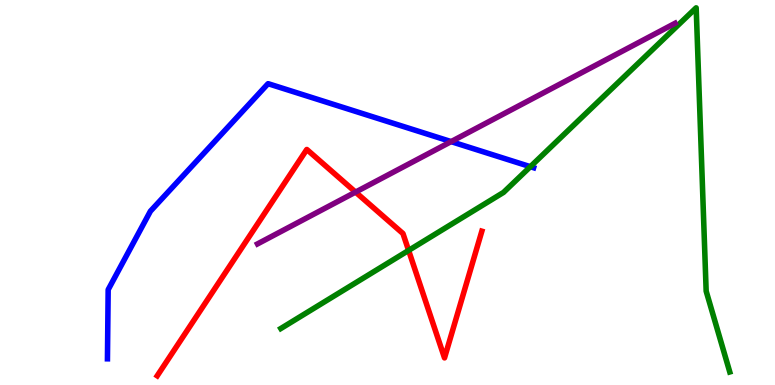[{'lines': ['blue', 'red'], 'intersections': []}, {'lines': ['green', 'red'], 'intersections': [{'x': 5.27, 'y': 3.5}]}, {'lines': ['purple', 'red'], 'intersections': [{'x': 4.59, 'y': 5.01}]}, {'lines': ['blue', 'green'], 'intersections': [{'x': 6.84, 'y': 5.67}]}, {'lines': ['blue', 'purple'], 'intersections': [{'x': 5.82, 'y': 6.32}]}, {'lines': ['green', 'purple'], 'intersections': []}]